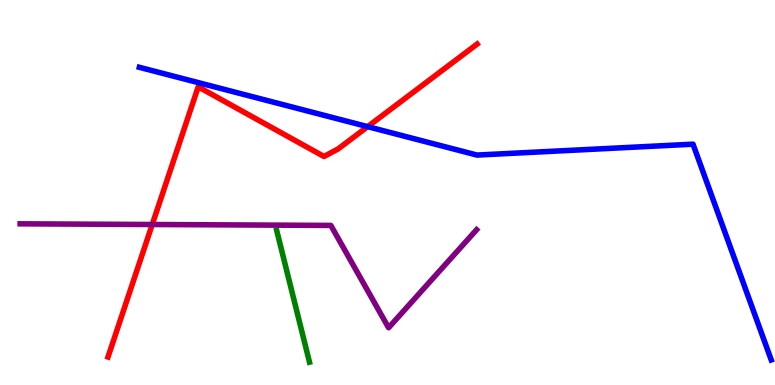[{'lines': ['blue', 'red'], 'intersections': [{'x': 4.74, 'y': 6.71}]}, {'lines': ['green', 'red'], 'intersections': []}, {'lines': ['purple', 'red'], 'intersections': [{'x': 1.96, 'y': 4.17}]}, {'lines': ['blue', 'green'], 'intersections': []}, {'lines': ['blue', 'purple'], 'intersections': []}, {'lines': ['green', 'purple'], 'intersections': []}]